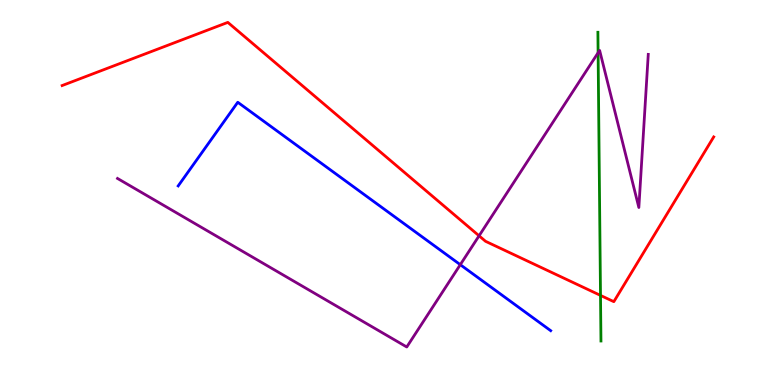[{'lines': ['blue', 'red'], 'intersections': []}, {'lines': ['green', 'red'], 'intersections': [{'x': 7.75, 'y': 2.33}]}, {'lines': ['purple', 'red'], 'intersections': [{'x': 6.18, 'y': 3.88}]}, {'lines': ['blue', 'green'], 'intersections': []}, {'lines': ['blue', 'purple'], 'intersections': [{'x': 5.94, 'y': 3.13}]}, {'lines': ['green', 'purple'], 'intersections': [{'x': 7.72, 'y': 8.63}]}]